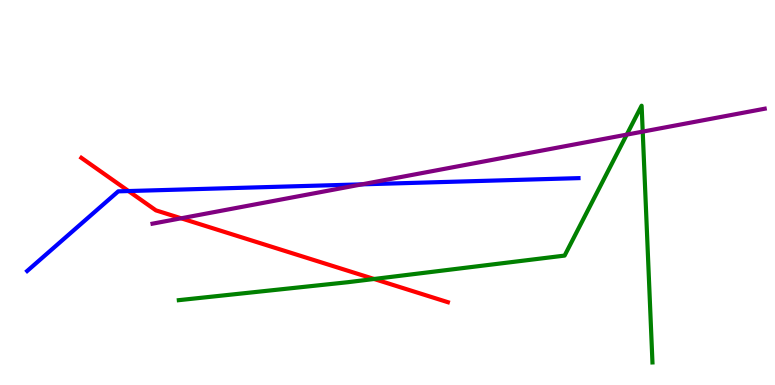[{'lines': ['blue', 'red'], 'intersections': [{'x': 1.66, 'y': 5.04}]}, {'lines': ['green', 'red'], 'intersections': [{'x': 4.83, 'y': 2.75}]}, {'lines': ['purple', 'red'], 'intersections': [{'x': 2.34, 'y': 4.33}]}, {'lines': ['blue', 'green'], 'intersections': []}, {'lines': ['blue', 'purple'], 'intersections': [{'x': 4.67, 'y': 5.21}]}, {'lines': ['green', 'purple'], 'intersections': [{'x': 8.09, 'y': 6.5}, {'x': 8.29, 'y': 6.58}]}]